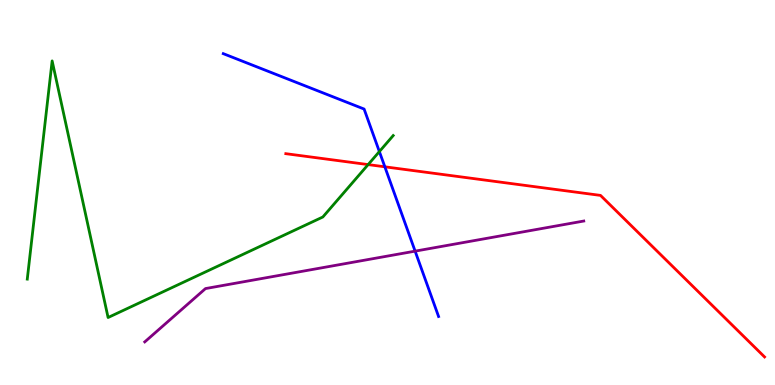[{'lines': ['blue', 'red'], 'intersections': [{'x': 4.97, 'y': 5.67}]}, {'lines': ['green', 'red'], 'intersections': [{'x': 4.75, 'y': 5.72}]}, {'lines': ['purple', 'red'], 'intersections': []}, {'lines': ['blue', 'green'], 'intersections': [{'x': 4.9, 'y': 6.06}]}, {'lines': ['blue', 'purple'], 'intersections': [{'x': 5.36, 'y': 3.48}]}, {'lines': ['green', 'purple'], 'intersections': []}]